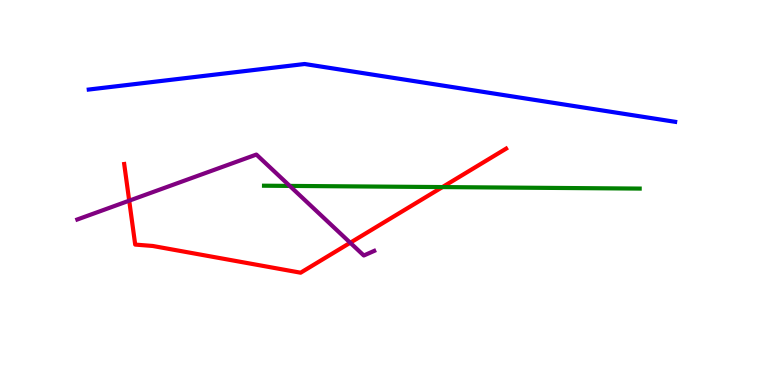[{'lines': ['blue', 'red'], 'intersections': []}, {'lines': ['green', 'red'], 'intersections': [{'x': 5.71, 'y': 5.14}]}, {'lines': ['purple', 'red'], 'intersections': [{'x': 1.67, 'y': 4.79}, {'x': 4.52, 'y': 3.69}]}, {'lines': ['blue', 'green'], 'intersections': []}, {'lines': ['blue', 'purple'], 'intersections': []}, {'lines': ['green', 'purple'], 'intersections': [{'x': 3.74, 'y': 5.17}]}]